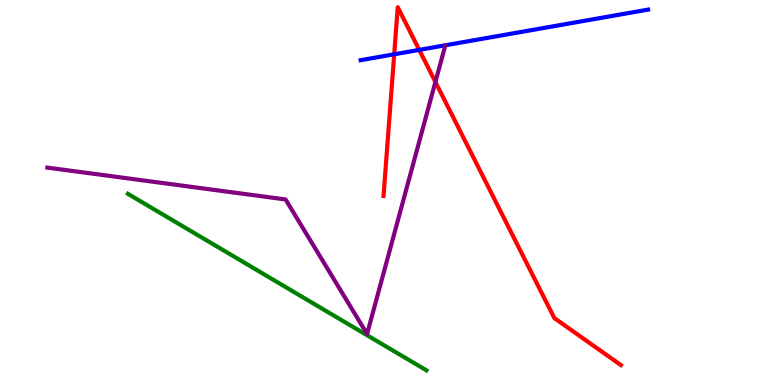[{'lines': ['blue', 'red'], 'intersections': [{'x': 5.09, 'y': 8.59}, {'x': 5.41, 'y': 8.7}]}, {'lines': ['green', 'red'], 'intersections': []}, {'lines': ['purple', 'red'], 'intersections': [{'x': 5.62, 'y': 7.87}]}, {'lines': ['blue', 'green'], 'intersections': []}, {'lines': ['blue', 'purple'], 'intersections': []}, {'lines': ['green', 'purple'], 'intersections': []}]